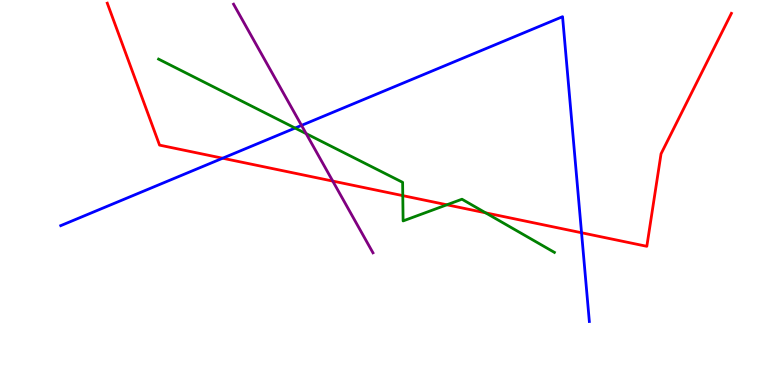[{'lines': ['blue', 'red'], 'intersections': [{'x': 2.87, 'y': 5.89}, {'x': 7.5, 'y': 3.95}]}, {'lines': ['green', 'red'], 'intersections': [{'x': 5.2, 'y': 4.92}, {'x': 5.77, 'y': 4.68}, {'x': 6.27, 'y': 4.47}]}, {'lines': ['purple', 'red'], 'intersections': [{'x': 4.29, 'y': 5.3}]}, {'lines': ['blue', 'green'], 'intersections': [{'x': 3.81, 'y': 6.67}]}, {'lines': ['blue', 'purple'], 'intersections': [{'x': 3.89, 'y': 6.74}]}, {'lines': ['green', 'purple'], 'intersections': [{'x': 3.95, 'y': 6.53}]}]